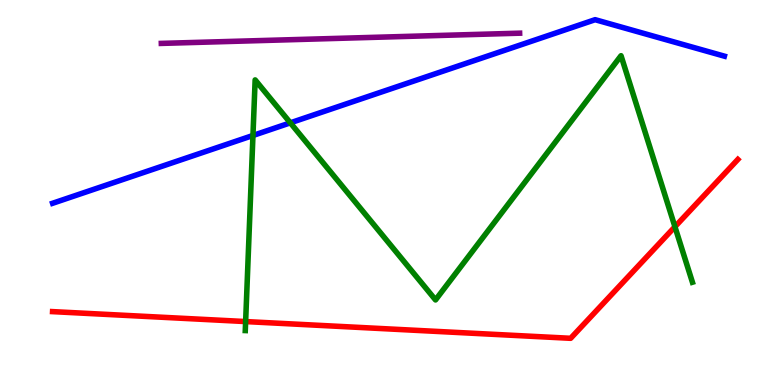[{'lines': ['blue', 'red'], 'intersections': []}, {'lines': ['green', 'red'], 'intersections': [{'x': 3.17, 'y': 1.65}, {'x': 8.71, 'y': 4.11}]}, {'lines': ['purple', 'red'], 'intersections': []}, {'lines': ['blue', 'green'], 'intersections': [{'x': 3.26, 'y': 6.48}, {'x': 3.75, 'y': 6.81}]}, {'lines': ['blue', 'purple'], 'intersections': []}, {'lines': ['green', 'purple'], 'intersections': []}]